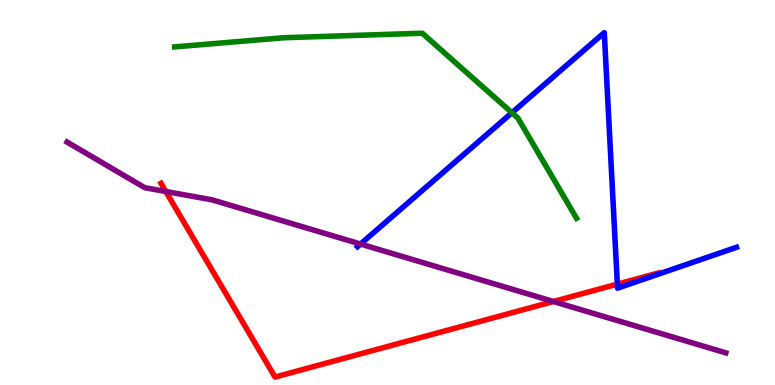[{'lines': ['blue', 'red'], 'intersections': [{'x': 7.97, 'y': 2.62}]}, {'lines': ['green', 'red'], 'intersections': []}, {'lines': ['purple', 'red'], 'intersections': [{'x': 2.14, 'y': 5.03}, {'x': 7.14, 'y': 2.17}]}, {'lines': ['blue', 'green'], 'intersections': [{'x': 6.61, 'y': 7.07}]}, {'lines': ['blue', 'purple'], 'intersections': [{'x': 4.65, 'y': 3.66}]}, {'lines': ['green', 'purple'], 'intersections': []}]